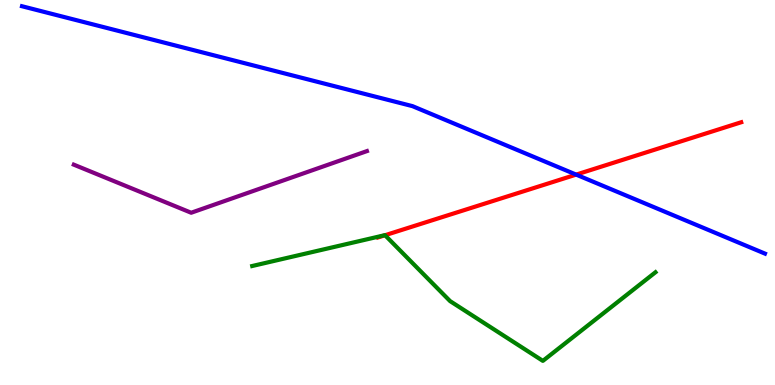[{'lines': ['blue', 'red'], 'intersections': [{'x': 7.43, 'y': 5.46}]}, {'lines': ['green', 'red'], 'intersections': [{'x': 4.97, 'y': 3.89}]}, {'lines': ['purple', 'red'], 'intersections': []}, {'lines': ['blue', 'green'], 'intersections': []}, {'lines': ['blue', 'purple'], 'intersections': []}, {'lines': ['green', 'purple'], 'intersections': []}]